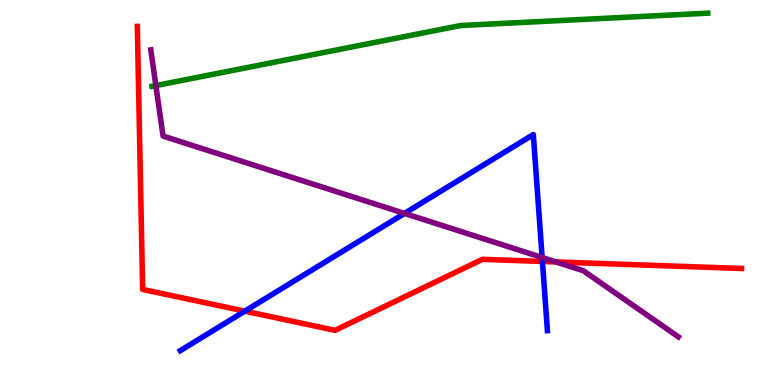[{'lines': ['blue', 'red'], 'intersections': [{'x': 3.16, 'y': 1.92}, {'x': 7.0, 'y': 3.21}]}, {'lines': ['green', 'red'], 'intersections': []}, {'lines': ['purple', 'red'], 'intersections': [{'x': 7.17, 'y': 3.2}]}, {'lines': ['blue', 'green'], 'intersections': []}, {'lines': ['blue', 'purple'], 'intersections': [{'x': 5.22, 'y': 4.46}, {'x': 7.0, 'y': 3.31}]}, {'lines': ['green', 'purple'], 'intersections': [{'x': 2.01, 'y': 7.78}]}]